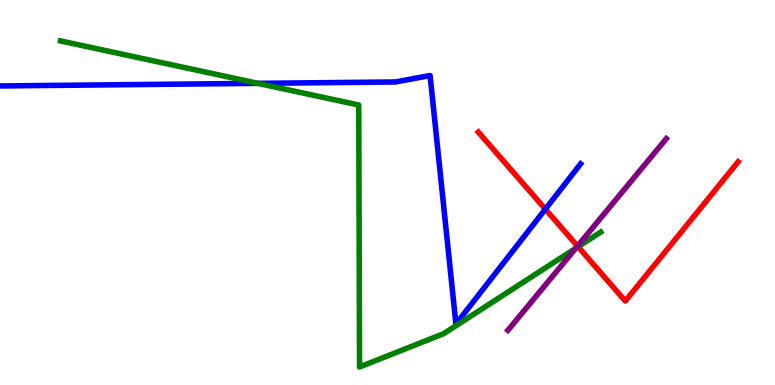[{'lines': ['blue', 'red'], 'intersections': [{'x': 7.04, 'y': 4.57}]}, {'lines': ['green', 'red'], 'intersections': [{'x': 7.46, 'y': 3.59}]}, {'lines': ['purple', 'red'], 'intersections': [{'x': 7.45, 'y': 3.61}]}, {'lines': ['blue', 'green'], 'intersections': [{'x': 3.33, 'y': 7.84}]}, {'lines': ['blue', 'purple'], 'intersections': []}, {'lines': ['green', 'purple'], 'intersections': [{'x': 7.43, 'y': 3.55}]}]